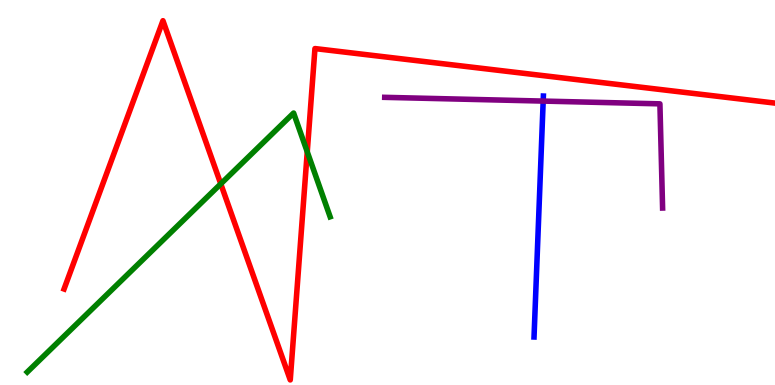[{'lines': ['blue', 'red'], 'intersections': []}, {'lines': ['green', 'red'], 'intersections': [{'x': 2.85, 'y': 5.22}, {'x': 3.96, 'y': 6.06}]}, {'lines': ['purple', 'red'], 'intersections': []}, {'lines': ['blue', 'green'], 'intersections': []}, {'lines': ['blue', 'purple'], 'intersections': [{'x': 7.01, 'y': 7.37}]}, {'lines': ['green', 'purple'], 'intersections': []}]